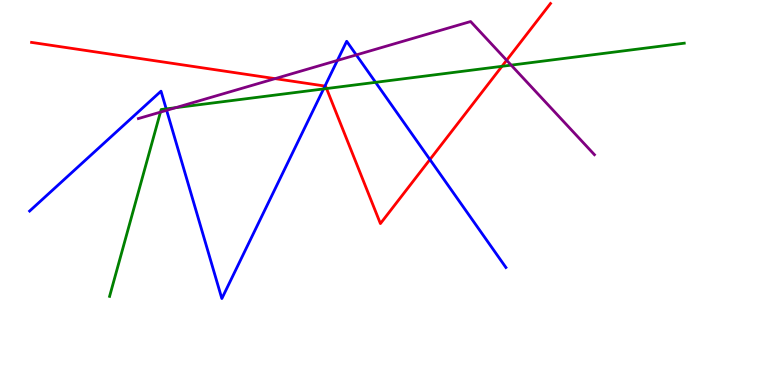[{'lines': ['blue', 'red'], 'intersections': [{'x': 4.19, 'y': 7.76}, {'x': 5.55, 'y': 5.86}]}, {'lines': ['green', 'red'], 'intersections': [{'x': 4.21, 'y': 7.7}, {'x': 6.48, 'y': 8.28}]}, {'lines': ['purple', 'red'], 'intersections': [{'x': 3.55, 'y': 7.96}, {'x': 6.54, 'y': 8.43}]}, {'lines': ['blue', 'green'], 'intersections': [{'x': 2.14, 'y': 7.17}, {'x': 4.18, 'y': 7.69}, {'x': 4.85, 'y': 7.86}]}, {'lines': ['blue', 'purple'], 'intersections': [{'x': 2.15, 'y': 7.13}, {'x': 4.35, 'y': 8.43}, {'x': 4.6, 'y': 8.57}]}, {'lines': ['green', 'purple'], 'intersections': [{'x': 2.07, 'y': 7.09}, {'x': 2.27, 'y': 7.2}, {'x': 6.6, 'y': 8.31}]}]